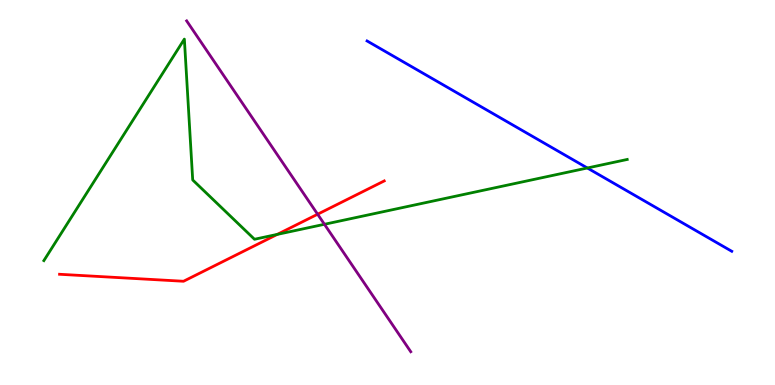[{'lines': ['blue', 'red'], 'intersections': []}, {'lines': ['green', 'red'], 'intersections': [{'x': 3.58, 'y': 3.91}]}, {'lines': ['purple', 'red'], 'intersections': [{'x': 4.1, 'y': 4.44}]}, {'lines': ['blue', 'green'], 'intersections': [{'x': 7.58, 'y': 5.64}]}, {'lines': ['blue', 'purple'], 'intersections': []}, {'lines': ['green', 'purple'], 'intersections': [{'x': 4.19, 'y': 4.17}]}]